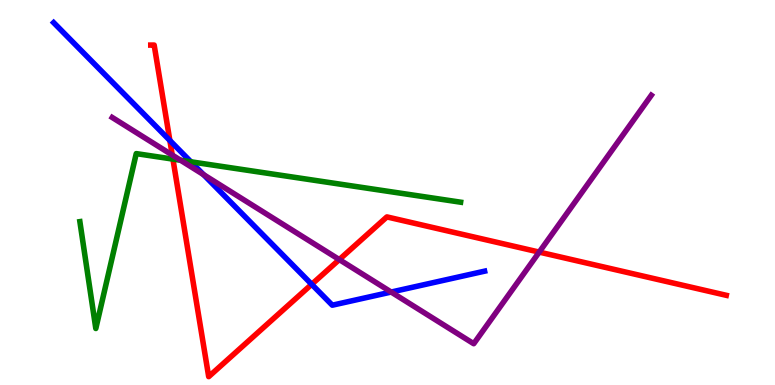[{'lines': ['blue', 'red'], 'intersections': [{'x': 2.19, 'y': 6.35}, {'x': 4.02, 'y': 2.62}]}, {'lines': ['green', 'red'], 'intersections': [{'x': 2.23, 'y': 5.87}]}, {'lines': ['purple', 'red'], 'intersections': [{'x': 2.22, 'y': 5.97}, {'x': 4.38, 'y': 3.26}, {'x': 6.96, 'y': 3.45}]}, {'lines': ['blue', 'green'], 'intersections': [{'x': 2.46, 'y': 5.8}]}, {'lines': ['blue', 'purple'], 'intersections': [{'x': 2.63, 'y': 5.46}, {'x': 5.05, 'y': 2.41}]}, {'lines': ['green', 'purple'], 'intersections': [{'x': 2.33, 'y': 5.84}]}]